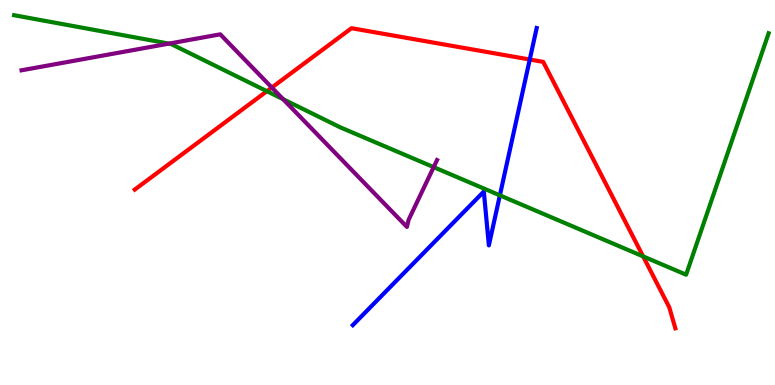[{'lines': ['blue', 'red'], 'intersections': [{'x': 6.84, 'y': 8.45}]}, {'lines': ['green', 'red'], 'intersections': [{'x': 3.44, 'y': 7.63}, {'x': 8.3, 'y': 3.34}]}, {'lines': ['purple', 'red'], 'intersections': [{'x': 3.51, 'y': 7.73}]}, {'lines': ['blue', 'green'], 'intersections': [{'x': 6.45, 'y': 4.93}]}, {'lines': ['blue', 'purple'], 'intersections': []}, {'lines': ['green', 'purple'], 'intersections': [{'x': 2.18, 'y': 8.87}, {'x': 3.65, 'y': 7.42}, {'x': 5.6, 'y': 5.66}]}]